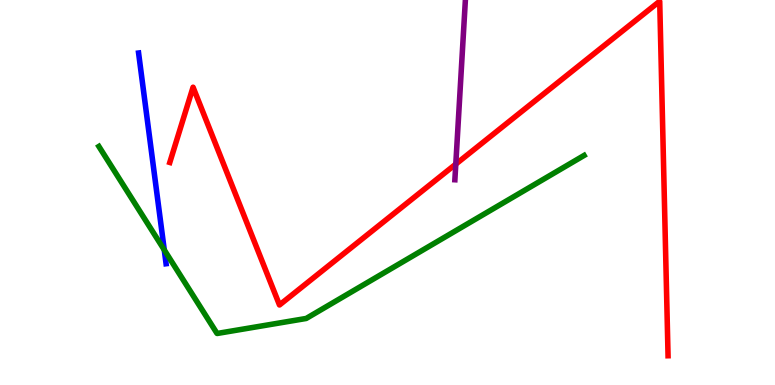[{'lines': ['blue', 'red'], 'intersections': []}, {'lines': ['green', 'red'], 'intersections': []}, {'lines': ['purple', 'red'], 'intersections': [{'x': 5.88, 'y': 5.74}]}, {'lines': ['blue', 'green'], 'intersections': [{'x': 2.12, 'y': 3.51}]}, {'lines': ['blue', 'purple'], 'intersections': []}, {'lines': ['green', 'purple'], 'intersections': []}]